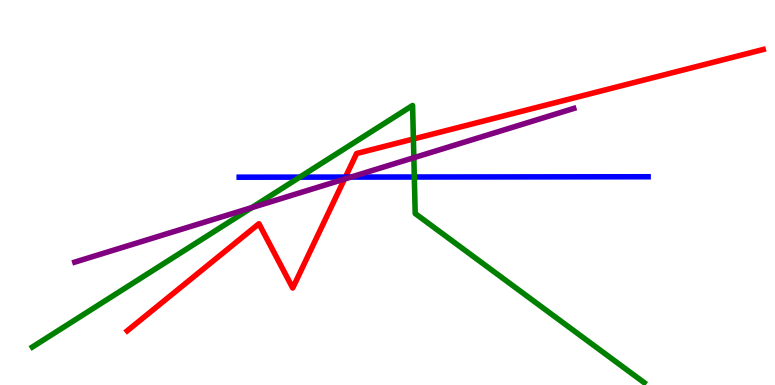[{'lines': ['blue', 'red'], 'intersections': [{'x': 4.46, 'y': 5.4}]}, {'lines': ['green', 'red'], 'intersections': [{'x': 5.33, 'y': 6.39}]}, {'lines': ['purple', 'red'], 'intersections': [{'x': 4.45, 'y': 5.35}]}, {'lines': ['blue', 'green'], 'intersections': [{'x': 3.87, 'y': 5.4}, {'x': 5.35, 'y': 5.4}]}, {'lines': ['blue', 'purple'], 'intersections': [{'x': 4.53, 'y': 5.4}]}, {'lines': ['green', 'purple'], 'intersections': [{'x': 3.25, 'y': 4.61}, {'x': 5.34, 'y': 5.9}]}]